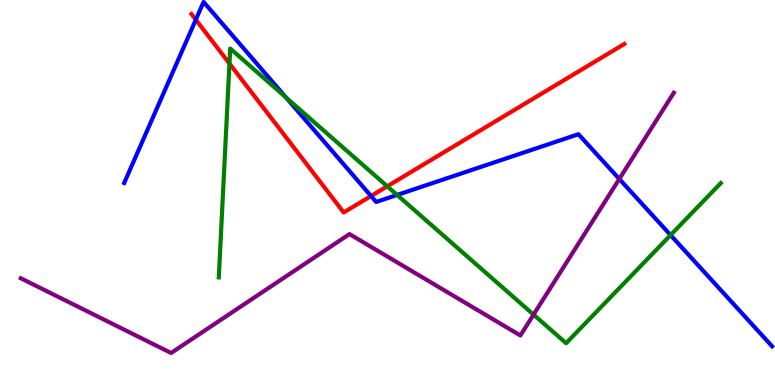[{'lines': ['blue', 'red'], 'intersections': [{'x': 2.53, 'y': 9.49}, {'x': 4.79, 'y': 4.91}]}, {'lines': ['green', 'red'], 'intersections': [{'x': 2.96, 'y': 8.35}, {'x': 5.0, 'y': 5.16}]}, {'lines': ['purple', 'red'], 'intersections': []}, {'lines': ['blue', 'green'], 'intersections': [{'x': 3.69, 'y': 7.47}, {'x': 5.12, 'y': 4.94}, {'x': 8.65, 'y': 3.89}]}, {'lines': ['blue', 'purple'], 'intersections': [{'x': 7.99, 'y': 5.35}]}, {'lines': ['green', 'purple'], 'intersections': [{'x': 6.88, 'y': 1.83}]}]